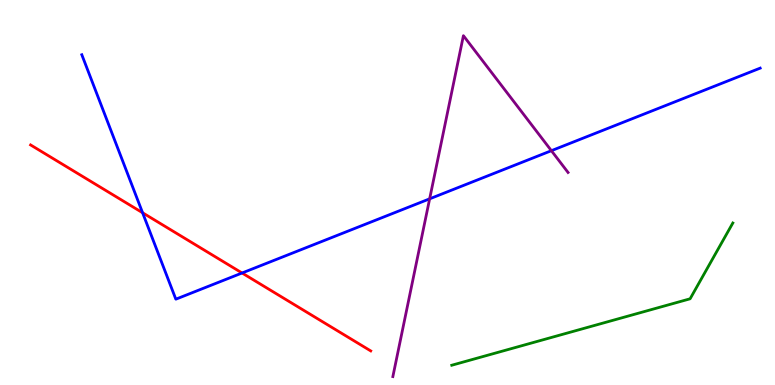[{'lines': ['blue', 'red'], 'intersections': [{'x': 1.84, 'y': 4.47}, {'x': 3.12, 'y': 2.91}]}, {'lines': ['green', 'red'], 'intersections': []}, {'lines': ['purple', 'red'], 'intersections': []}, {'lines': ['blue', 'green'], 'intersections': []}, {'lines': ['blue', 'purple'], 'intersections': [{'x': 5.54, 'y': 4.84}, {'x': 7.11, 'y': 6.09}]}, {'lines': ['green', 'purple'], 'intersections': []}]